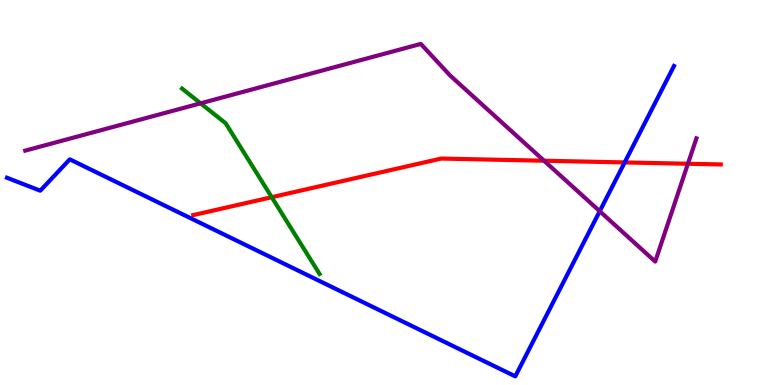[{'lines': ['blue', 'red'], 'intersections': [{'x': 8.06, 'y': 5.78}]}, {'lines': ['green', 'red'], 'intersections': [{'x': 3.51, 'y': 4.88}]}, {'lines': ['purple', 'red'], 'intersections': [{'x': 7.02, 'y': 5.83}, {'x': 8.88, 'y': 5.75}]}, {'lines': ['blue', 'green'], 'intersections': []}, {'lines': ['blue', 'purple'], 'intersections': [{'x': 7.74, 'y': 4.51}]}, {'lines': ['green', 'purple'], 'intersections': [{'x': 2.59, 'y': 7.32}]}]